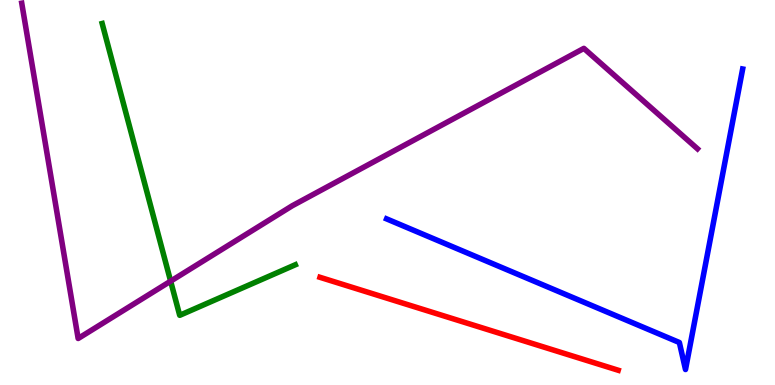[{'lines': ['blue', 'red'], 'intersections': []}, {'lines': ['green', 'red'], 'intersections': []}, {'lines': ['purple', 'red'], 'intersections': []}, {'lines': ['blue', 'green'], 'intersections': []}, {'lines': ['blue', 'purple'], 'intersections': []}, {'lines': ['green', 'purple'], 'intersections': [{'x': 2.2, 'y': 2.7}]}]